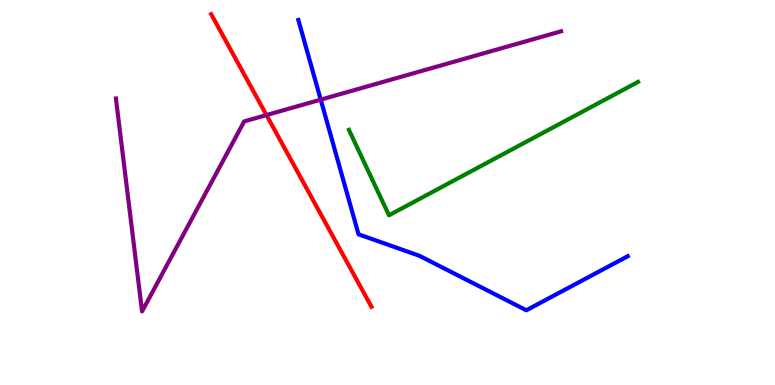[{'lines': ['blue', 'red'], 'intersections': []}, {'lines': ['green', 'red'], 'intersections': []}, {'lines': ['purple', 'red'], 'intersections': [{'x': 3.44, 'y': 7.01}]}, {'lines': ['blue', 'green'], 'intersections': []}, {'lines': ['blue', 'purple'], 'intersections': [{'x': 4.14, 'y': 7.41}]}, {'lines': ['green', 'purple'], 'intersections': []}]